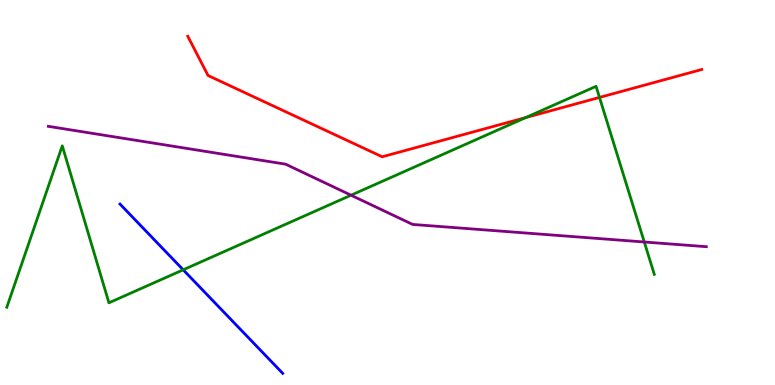[{'lines': ['blue', 'red'], 'intersections': []}, {'lines': ['green', 'red'], 'intersections': [{'x': 6.78, 'y': 6.95}, {'x': 7.74, 'y': 7.47}]}, {'lines': ['purple', 'red'], 'intersections': []}, {'lines': ['blue', 'green'], 'intersections': [{'x': 2.36, 'y': 2.99}]}, {'lines': ['blue', 'purple'], 'intersections': []}, {'lines': ['green', 'purple'], 'intersections': [{'x': 4.53, 'y': 4.93}, {'x': 8.31, 'y': 3.71}]}]